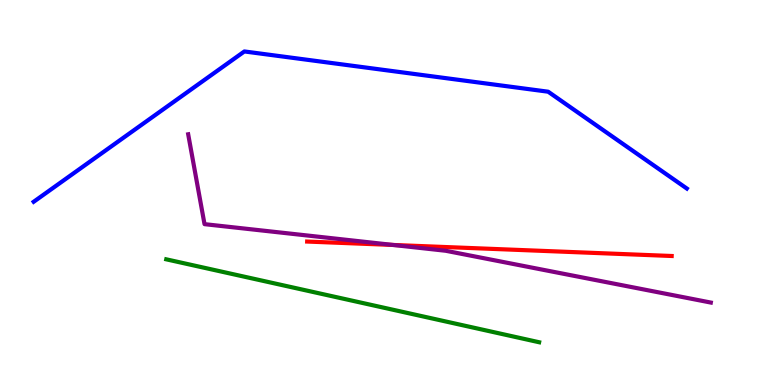[{'lines': ['blue', 'red'], 'intersections': []}, {'lines': ['green', 'red'], 'intersections': []}, {'lines': ['purple', 'red'], 'intersections': [{'x': 5.07, 'y': 3.64}]}, {'lines': ['blue', 'green'], 'intersections': []}, {'lines': ['blue', 'purple'], 'intersections': []}, {'lines': ['green', 'purple'], 'intersections': []}]